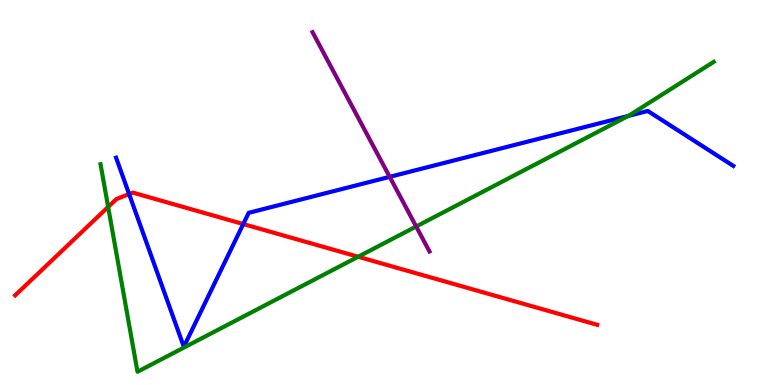[{'lines': ['blue', 'red'], 'intersections': [{'x': 1.67, 'y': 4.96}, {'x': 3.14, 'y': 4.18}]}, {'lines': ['green', 'red'], 'intersections': [{'x': 1.4, 'y': 4.63}, {'x': 4.62, 'y': 3.33}]}, {'lines': ['purple', 'red'], 'intersections': []}, {'lines': ['blue', 'green'], 'intersections': [{'x': 8.11, 'y': 6.99}]}, {'lines': ['blue', 'purple'], 'intersections': [{'x': 5.03, 'y': 5.41}]}, {'lines': ['green', 'purple'], 'intersections': [{'x': 5.37, 'y': 4.12}]}]